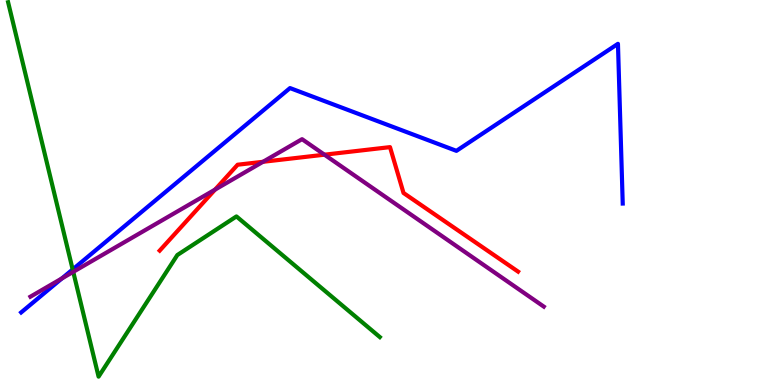[{'lines': ['blue', 'red'], 'intersections': []}, {'lines': ['green', 'red'], 'intersections': []}, {'lines': ['purple', 'red'], 'intersections': [{'x': 2.77, 'y': 5.08}, {'x': 3.39, 'y': 5.8}, {'x': 4.19, 'y': 5.98}]}, {'lines': ['blue', 'green'], 'intersections': [{'x': 0.938, 'y': 3.0}]}, {'lines': ['blue', 'purple'], 'intersections': [{'x': 0.799, 'y': 2.77}]}, {'lines': ['green', 'purple'], 'intersections': [{'x': 0.945, 'y': 2.94}]}]